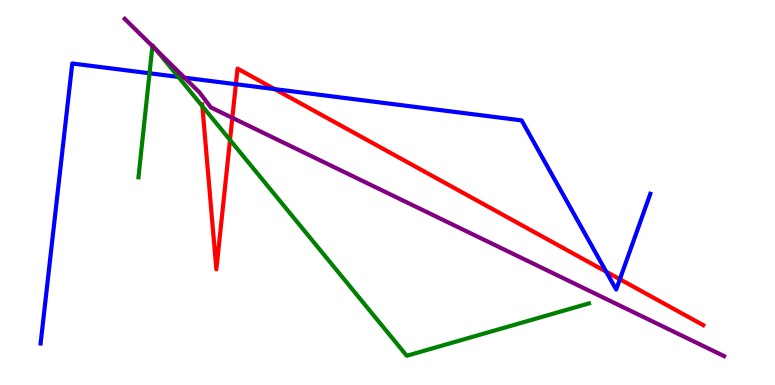[{'lines': ['blue', 'red'], 'intersections': [{'x': 3.04, 'y': 7.81}, {'x': 3.54, 'y': 7.69}, {'x': 7.82, 'y': 2.94}, {'x': 8.0, 'y': 2.75}]}, {'lines': ['green', 'red'], 'intersections': [{'x': 2.61, 'y': 7.24}, {'x': 2.97, 'y': 6.36}]}, {'lines': ['purple', 'red'], 'intersections': [{'x': 3.0, 'y': 6.94}]}, {'lines': ['blue', 'green'], 'intersections': [{'x': 1.93, 'y': 8.1}, {'x': 2.3, 'y': 8.0}]}, {'lines': ['blue', 'purple'], 'intersections': [{'x': 2.38, 'y': 7.98}]}, {'lines': ['green', 'purple'], 'intersections': [{'x': 1.97, 'y': 8.8}, {'x': 2.01, 'y': 8.71}]}]